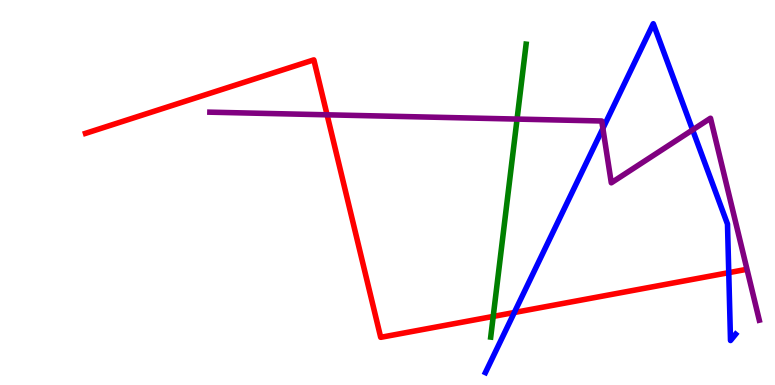[{'lines': ['blue', 'red'], 'intersections': [{'x': 6.64, 'y': 1.88}, {'x': 9.4, 'y': 2.92}]}, {'lines': ['green', 'red'], 'intersections': [{'x': 6.36, 'y': 1.78}]}, {'lines': ['purple', 'red'], 'intersections': [{'x': 4.22, 'y': 7.02}]}, {'lines': ['blue', 'green'], 'intersections': []}, {'lines': ['blue', 'purple'], 'intersections': [{'x': 7.78, 'y': 6.66}, {'x': 8.94, 'y': 6.63}]}, {'lines': ['green', 'purple'], 'intersections': [{'x': 6.67, 'y': 6.91}]}]